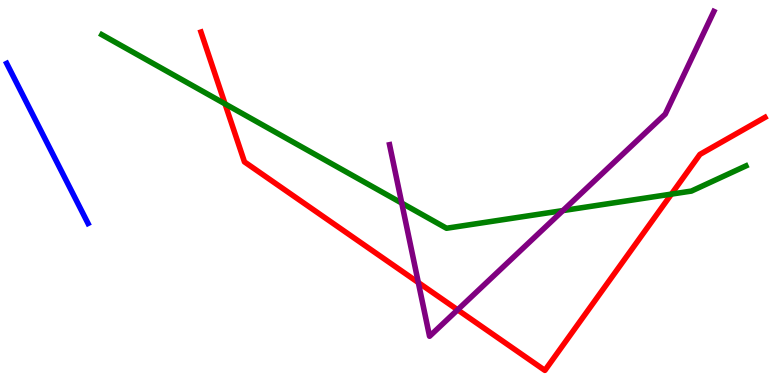[{'lines': ['blue', 'red'], 'intersections': []}, {'lines': ['green', 'red'], 'intersections': [{'x': 2.9, 'y': 7.3}, {'x': 8.66, 'y': 4.96}]}, {'lines': ['purple', 'red'], 'intersections': [{'x': 5.4, 'y': 2.66}, {'x': 5.9, 'y': 1.95}]}, {'lines': ['blue', 'green'], 'intersections': []}, {'lines': ['blue', 'purple'], 'intersections': []}, {'lines': ['green', 'purple'], 'intersections': [{'x': 5.18, 'y': 4.72}, {'x': 7.26, 'y': 4.53}]}]